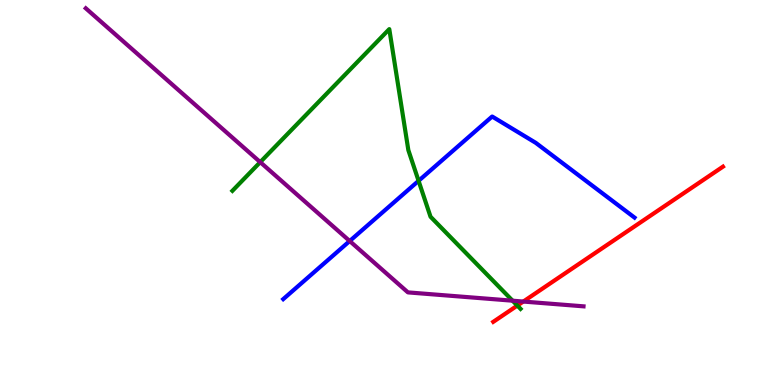[{'lines': ['blue', 'red'], 'intersections': []}, {'lines': ['green', 'red'], 'intersections': [{'x': 6.68, 'y': 2.06}]}, {'lines': ['purple', 'red'], 'intersections': [{'x': 6.75, 'y': 2.17}]}, {'lines': ['blue', 'green'], 'intersections': [{'x': 5.4, 'y': 5.3}]}, {'lines': ['blue', 'purple'], 'intersections': [{'x': 4.51, 'y': 3.74}]}, {'lines': ['green', 'purple'], 'intersections': [{'x': 3.36, 'y': 5.79}, {'x': 6.61, 'y': 2.19}]}]